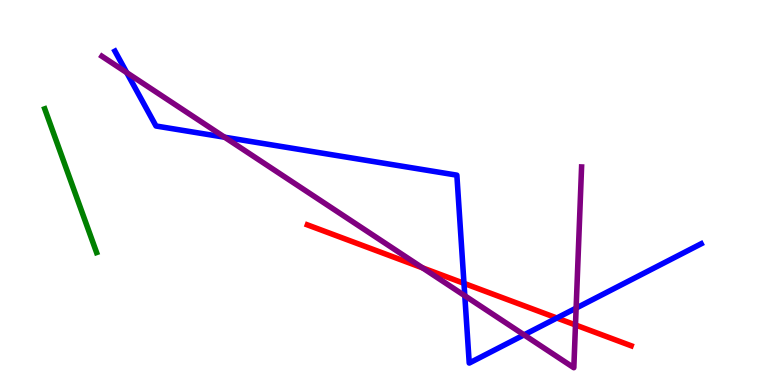[{'lines': ['blue', 'red'], 'intersections': [{'x': 5.99, 'y': 2.64}, {'x': 7.19, 'y': 1.74}]}, {'lines': ['green', 'red'], 'intersections': []}, {'lines': ['purple', 'red'], 'intersections': [{'x': 5.45, 'y': 3.04}, {'x': 7.43, 'y': 1.56}]}, {'lines': ['blue', 'green'], 'intersections': []}, {'lines': ['blue', 'purple'], 'intersections': [{'x': 1.64, 'y': 8.11}, {'x': 2.9, 'y': 6.44}, {'x': 6.0, 'y': 2.32}, {'x': 6.76, 'y': 1.3}, {'x': 7.43, 'y': 2.0}]}, {'lines': ['green', 'purple'], 'intersections': []}]